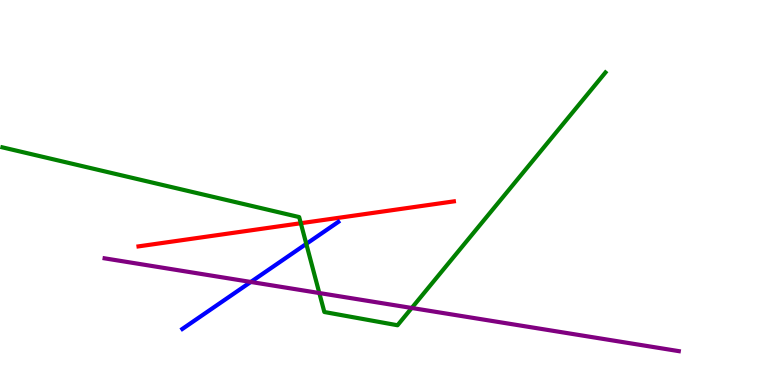[{'lines': ['blue', 'red'], 'intersections': []}, {'lines': ['green', 'red'], 'intersections': [{'x': 3.88, 'y': 4.2}]}, {'lines': ['purple', 'red'], 'intersections': []}, {'lines': ['blue', 'green'], 'intersections': [{'x': 3.95, 'y': 3.67}]}, {'lines': ['blue', 'purple'], 'intersections': [{'x': 3.24, 'y': 2.68}]}, {'lines': ['green', 'purple'], 'intersections': [{'x': 4.12, 'y': 2.39}, {'x': 5.31, 'y': 2.0}]}]